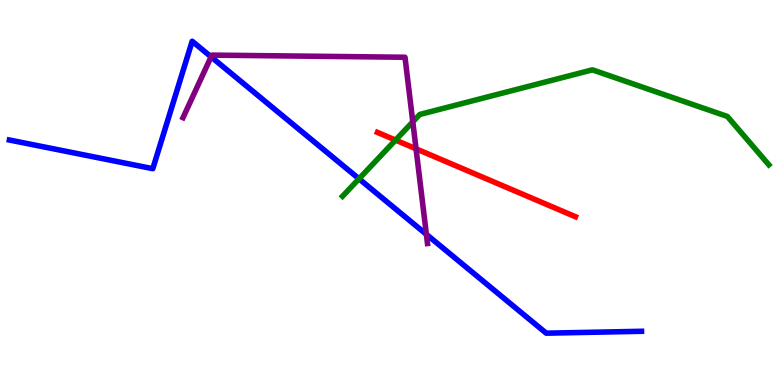[{'lines': ['blue', 'red'], 'intersections': []}, {'lines': ['green', 'red'], 'intersections': [{'x': 5.1, 'y': 6.36}]}, {'lines': ['purple', 'red'], 'intersections': [{'x': 5.37, 'y': 6.13}]}, {'lines': ['blue', 'green'], 'intersections': [{'x': 4.63, 'y': 5.36}]}, {'lines': ['blue', 'purple'], 'intersections': [{'x': 2.72, 'y': 8.52}, {'x': 5.5, 'y': 3.91}]}, {'lines': ['green', 'purple'], 'intersections': [{'x': 5.33, 'y': 6.84}]}]